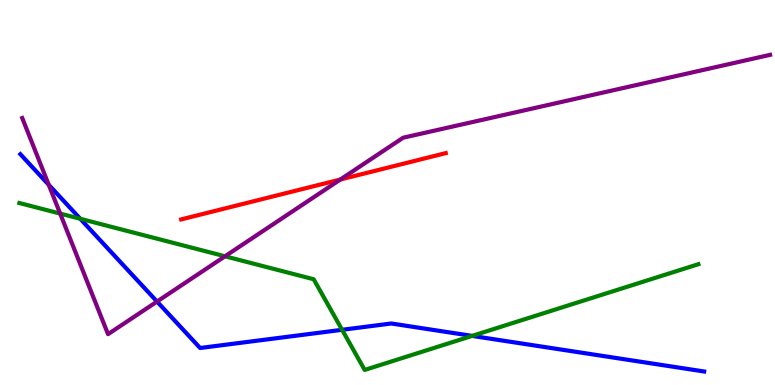[{'lines': ['blue', 'red'], 'intersections': []}, {'lines': ['green', 'red'], 'intersections': []}, {'lines': ['purple', 'red'], 'intersections': [{'x': 4.39, 'y': 5.34}]}, {'lines': ['blue', 'green'], 'intersections': [{'x': 1.04, 'y': 4.32}, {'x': 4.41, 'y': 1.43}, {'x': 6.09, 'y': 1.28}]}, {'lines': ['blue', 'purple'], 'intersections': [{'x': 0.629, 'y': 5.2}, {'x': 2.03, 'y': 2.17}]}, {'lines': ['green', 'purple'], 'intersections': [{'x': 0.776, 'y': 4.45}, {'x': 2.9, 'y': 3.34}]}]